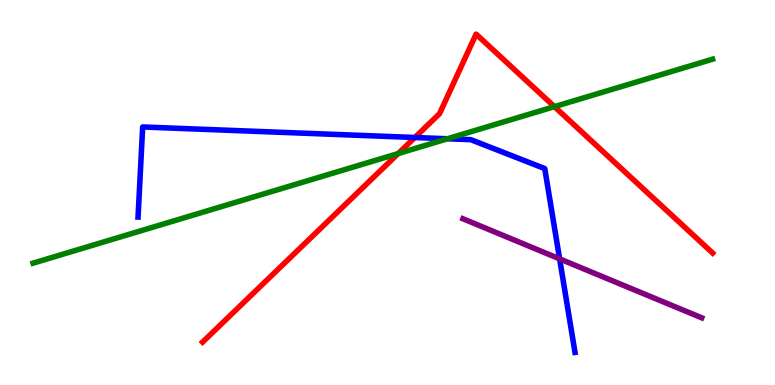[{'lines': ['blue', 'red'], 'intersections': [{'x': 5.35, 'y': 6.43}]}, {'lines': ['green', 'red'], 'intersections': [{'x': 5.14, 'y': 6.01}, {'x': 7.15, 'y': 7.23}]}, {'lines': ['purple', 'red'], 'intersections': []}, {'lines': ['blue', 'green'], 'intersections': [{'x': 5.77, 'y': 6.4}]}, {'lines': ['blue', 'purple'], 'intersections': [{'x': 7.22, 'y': 3.28}]}, {'lines': ['green', 'purple'], 'intersections': []}]